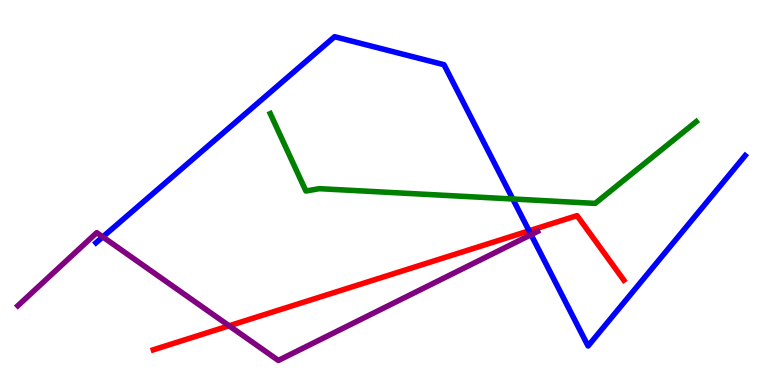[{'lines': ['blue', 'red'], 'intersections': [{'x': 6.83, 'y': 4.0}]}, {'lines': ['green', 'red'], 'intersections': []}, {'lines': ['purple', 'red'], 'intersections': [{'x': 2.96, 'y': 1.54}]}, {'lines': ['blue', 'green'], 'intersections': [{'x': 6.62, 'y': 4.83}]}, {'lines': ['blue', 'purple'], 'intersections': [{'x': 1.33, 'y': 3.85}, {'x': 6.85, 'y': 3.9}]}, {'lines': ['green', 'purple'], 'intersections': []}]